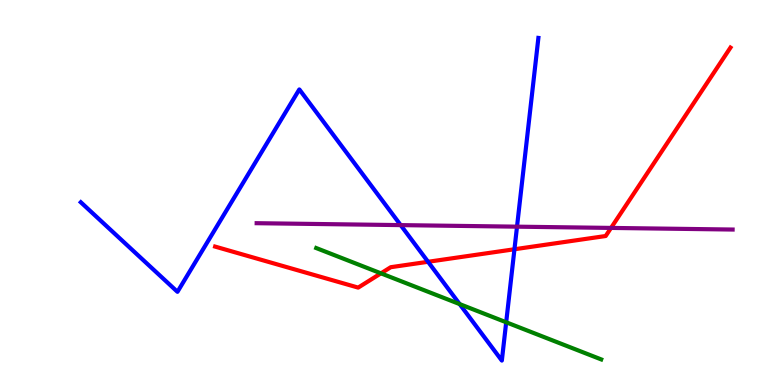[{'lines': ['blue', 'red'], 'intersections': [{'x': 5.52, 'y': 3.2}, {'x': 6.64, 'y': 3.53}]}, {'lines': ['green', 'red'], 'intersections': [{'x': 4.92, 'y': 2.9}]}, {'lines': ['purple', 'red'], 'intersections': [{'x': 7.88, 'y': 4.08}]}, {'lines': ['blue', 'green'], 'intersections': [{'x': 5.93, 'y': 2.1}, {'x': 6.53, 'y': 1.63}]}, {'lines': ['blue', 'purple'], 'intersections': [{'x': 5.17, 'y': 4.15}, {'x': 6.67, 'y': 4.11}]}, {'lines': ['green', 'purple'], 'intersections': []}]